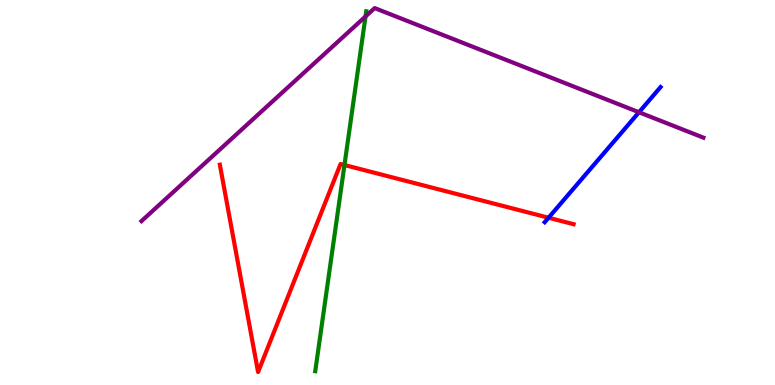[{'lines': ['blue', 'red'], 'intersections': [{'x': 7.08, 'y': 4.34}]}, {'lines': ['green', 'red'], 'intersections': [{'x': 4.44, 'y': 5.71}]}, {'lines': ['purple', 'red'], 'intersections': []}, {'lines': ['blue', 'green'], 'intersections': []}, {'lines': ['blue', 'purple'], 'intersections': [{'x': 8.24, 'y': 7.08}]}, {'lines': ['green', 'purple'], 'intersections': [{'x': 4.72, 'y': 9.57}]}]